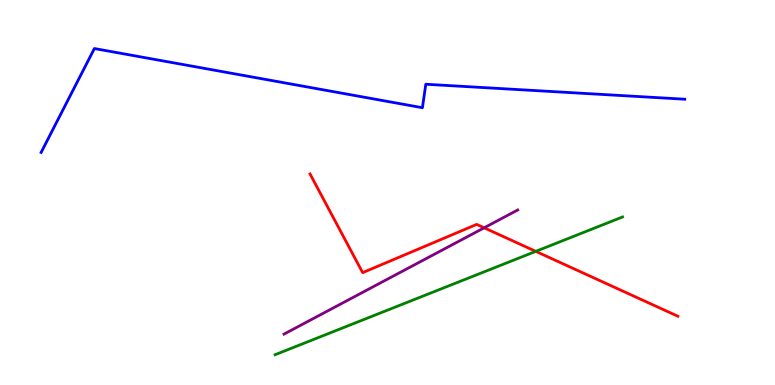[{'lines': ['blue', 'red'], 'intersections': []}, {'lines': ['green', 'red'], 'intersections': [{'x': 6.91, 'y': 3.47}]}, {'lines': ['purple', 'red'], 'intersections': [{'x': 6.25, 'y': 4.08}]}, {'lines': ['blue', 'green'], 'intersections': []}, {'lines': ['blue', 'purple'], 'intersections': []}, {'lines': ['green', 'purple'], 'intersections': []}]